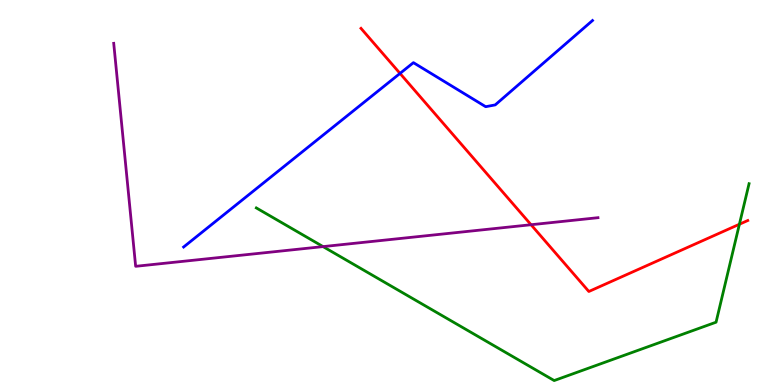[{'lines': ['blue', 'red'], 'intersections': [{'x': 5.16, 'y': 8.09}]}, {'lines': ['green', 'red'], 'intersections': [{'x': 9.54, 'y': 4.18}]}, {'lines': ['purple', 'red'], 'intersections': [{'x': 6.85, 'y': 4.16}]}, {'lines': ['blue', 'green'], 'intersections': []}, {'lines': ['blue', 'purple'], 'intersections': []}, {'lines': ['green', 'purple'], 'intersections': [{'x': 4.17, 'y': 3.59}]}]